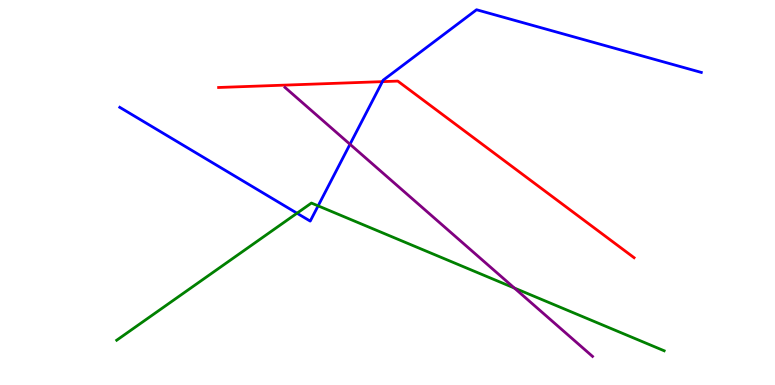[{'lines': ['blue', 'red'], 'intersections': [{'x': 4.93, 'y': 7.88}]}, {'lines': ['green', 'red'], 'intersections': []}, {'lines': ['purple', 'red'], 'intersections': []}, {'lines': ['blue', 'green'], 'intersections': [{'x': 3.83, 'y': 4.46}, {'x': 4.1, 'y': 4.65}]}, {'lines': ['blue', 'purple'], 'intersections': [{'x': 4.52, 'y': 6.25}]}, {'lines': ['green', 'purple'], 'intersections': [{'x': 6.64, 'y': 2.52}]}]